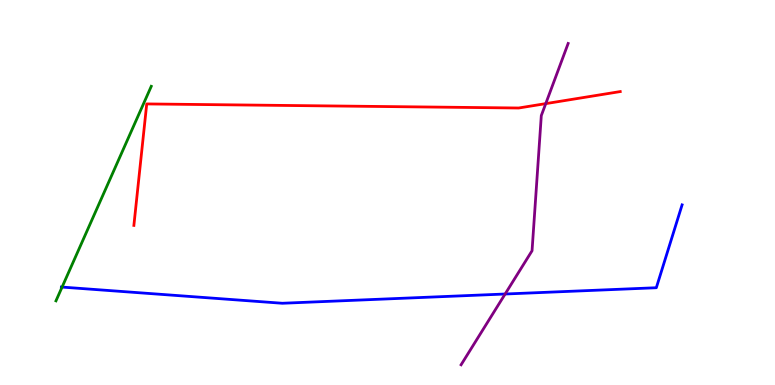[{'lines': ['blue', 'red'], 'intersections': []}, {'lines': ['green', 'red'], 'intersections': []}, {'lines': ['purple', 'red'], 'intersections': [{'x': 7.04, 'y': 7.31}]}, {'lines': ['blue', 'green'], 'intersections': [{'x': 0.801, 'y': 2.54}]}, {'lines': ['blue', 'purple'], 'intersections': [{'x': 6.52, 'y': 2.36}]}, {'lines': ['green', 'purple'], 'intersections': []}]